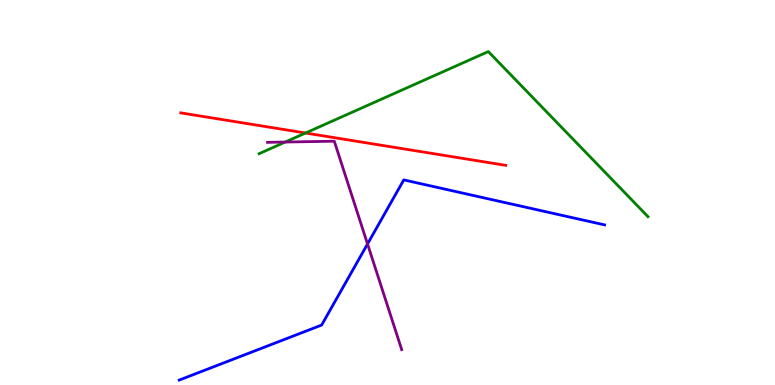[{'lines': ['blue', 'red'], 'intersections': []}, {'lines': ['green', 'red'], 'intersections': [{'x': 3.94, 'y': 6.55}]}, {'lines': ['purple', 'red'], 'intersections': []}, {'lines': ['blue', 'green'], 'intersections': []}, {'lines': ['blue', 'purple'], 'intersections': [{'x': 4.74, 'y': 3.66}]}, {'lines': ['green', 'purple'], 'intersections': [{'x': 3.68, 'y': 6.31}]}]